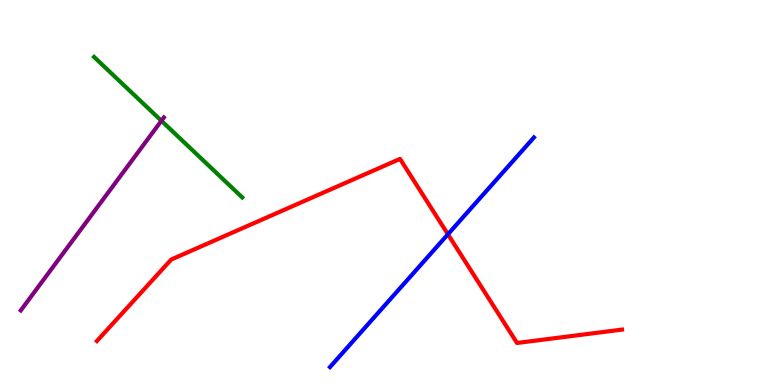[{'lines': ['blue', 'red'], 'intersections': [{'x': 5.78, 'y': 3.91}]}, {'lines': ['green', 'red'], 'intersections': []}, {'lines': ['purple', 'red'], 'intersections': []}, {'lines': ['blue', 'green'], 'intersections': []}, {'lines': ['blue', 'purple'], 'intersections': []}, {'lines': ['green', 'purple'], 'intersections': [{'x': 2.08, 'y': 6.86}]}]